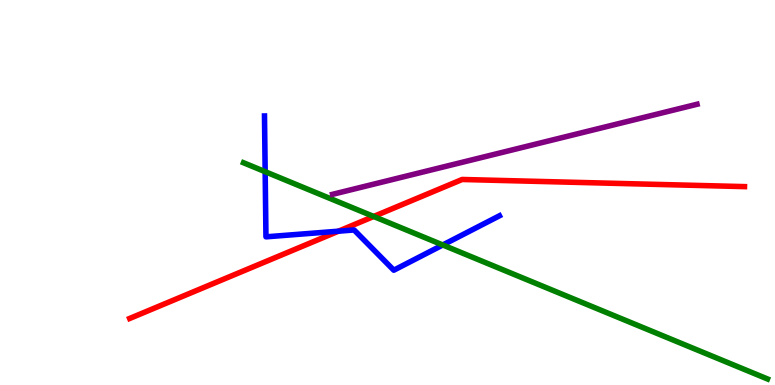[{'lines': ['blue', 'red'], 'intersections': [{'x': 4.37, 'y': 4.0}]}, {'lines': ['green', 'red'], 'intersections': [{'x': 4.82, 'y': 4.38}]}, {'lines': ['purple', 'red'], 'intersections': []}, {'lines': ['blue', 'green'], 'intersections': [{'x': 3.42, 'y': 5.54}, {'x': 5.71, 'y': 3.64}]}, {'lines': ['blue', 'purple'], 'intersections': []}, {'lines': ['green', 'purple'], 'intersections': []}]